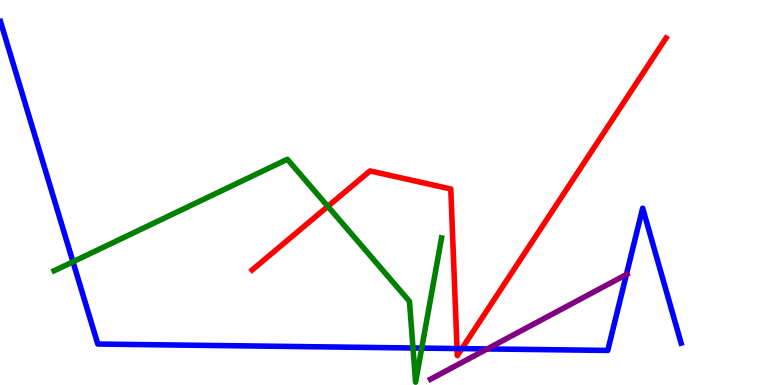[{'lines': ['blue', 'red'], 'intersections': [{'x': 5.9, 'y': 0.947}, {'x': 5.96, 'y': 0.945}]}, {'lines': ['green', 'red'], 'intersections': [{'x': 4.23, 'y': 4.64}]}, {'lines': ['purple', 'red'], 'intersections': []}, {'lines': ['blue', 'green'], 'intersections': [{'x': 0.942, 'y': 3.2}, {'x': 5.33, 'y': 0.961}, {'x': 5.44, 'y': 0.958}]}, {'lines': ['blue', 'purple'], 'intersections': [{'x': 6.29, 'y': 0.937}, {'x': 8.08, 'y': 2.87}]}, {'lines': ['green', 'purple'], 'intersections': []}]